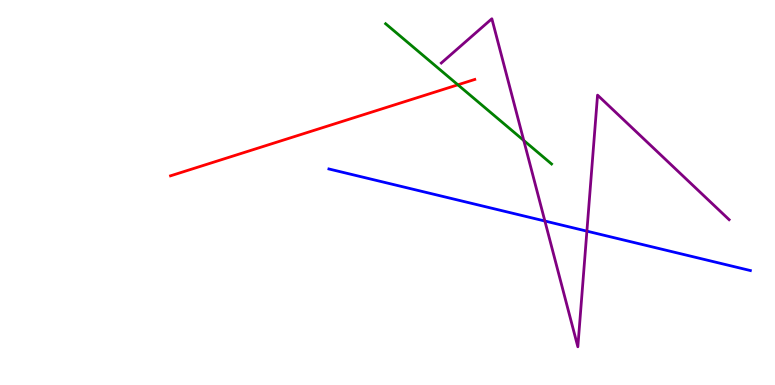[{'lines': ['blue', 'red'], 'intersections': []}, {'lines': ['green', 'red'], 'intersections': [{'x': 5.91, 'y': 7.8}]}, {'lines': ['purple', 'red'], 'intersections': []}, {'lines': ['blue', 'green'], 'intersections': []}, {'lines': ['blue', 'purple'], 'intersections': [{'x': 7.03, 'y': 4.26}, {'x': 7.57, 'y': 4.0}]}, {'lines': ['green', 'purple'], 'intersections': [{'x': 6.76, 'y': 6.35}]}]